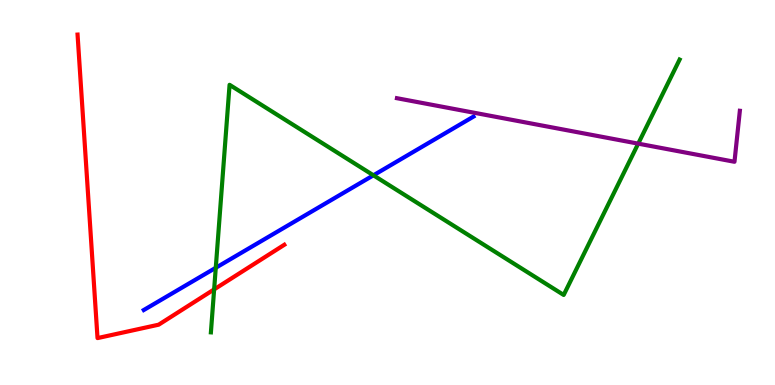[{'lines': ['blue', 'red'], 'intersections': []}, {'lines': ['green', 'red'], 'intersections': [{'x': 2.76, 'y': 2.48}]}, {'lines': ['purple', 'red'], 'intersections': []}, {'lines': ['blue', 'green'], 'intersections': [{'x': 2.78, 'y': 3.04}, {'x': 4.82, 'y': 5.45}]}, {'lines': ['blue', 'purple'], 'intersections': []}, {'lines': ['green', 'purple'], 'intersections': [{'x': 8.23, 'y': 6.27}]}]